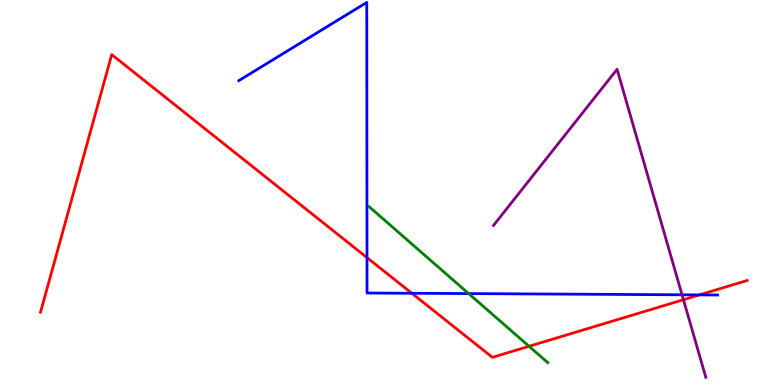[{'lines': ['blue', 'red'], 'intersections': [{'x': 4.74, 'y': 3.31}, {'x': 5.31, 'y': 2.38}, {'x': 9.03, 'y': 2.34}]}, {'lines': ['green', 'red'], 'intersections': [{'x': 6.83, 'y': 1.01}]}, {'lines': ['purple', 'red'], 'intersections': [{'x': 8.82, 'y': 2.22}]}, {'lines': ['blue', 'green'], 'intersections': [{'x': 6.05, 'y': 2.37}]}, {'lines': ['blue', 'purple'], 'intersections': [{'x': 8.8, 'y': 2.34}]}, {'lines': ['green', 'purple'], 'intersections': []}]